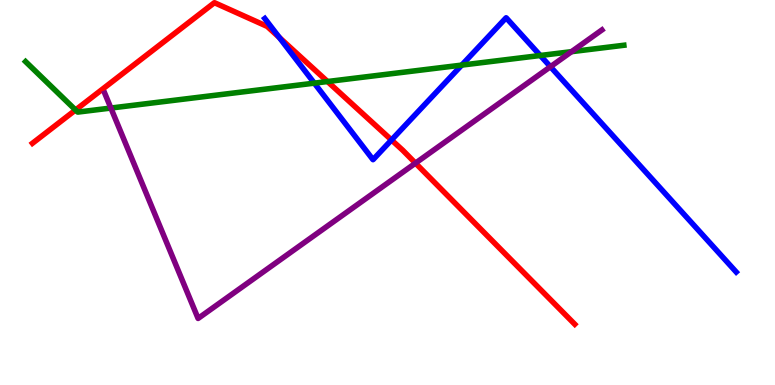[{'lines': ['blue', 'red'], 'intersections': [{'x': 3.6, 'y': 9.03}, {'x': 5.05, 'y': 6.36}]}, {'lines': ['green', 'red'], 'intersections': [{'x': 0.975, 'y': 7.14}, {'x': 4.23, 'y': 7.88}]}, {'lines': ['purple', 'red'], 'intersections': [{'x': 5.36, 'y': 5.76}]}, {'lines': ['blue', 'green'], 'intersections': [{'x': 4.06, 'y': 7.84}, {'x': 5.96, 'y': 8.31}, {'x': 6.97, 'y': 8.56}]}, {'lines': ['blue', 'purple'], 'intersections': [{'x': 7.1, 'y': 8.27}]}, {'lines': ['green', 'purple'], 'intersections': [{'x': 1.43, 'y': 7.19}, {'x': 7.37, 'y': 8.66}]}]